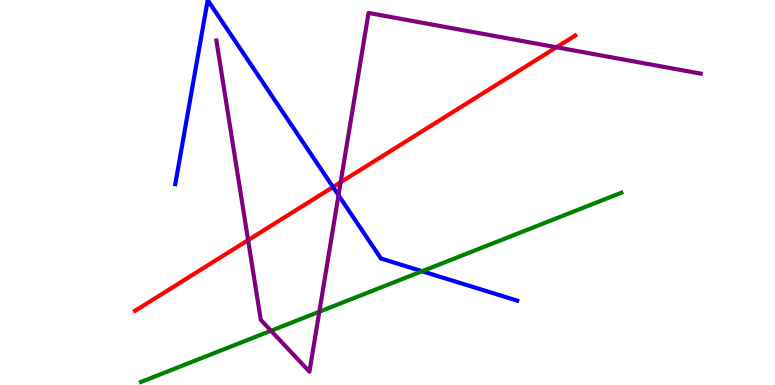[{'lines': ['blue', 'red'], 'intersections': [{'x': 4.3, 'y': 5.14}]}, {'lines': ['green', 'red'], 'intersections': []}, {'lines': ['purple', 'red'], 'intersections': [{'x': 3.2, 'y': 3.76}, {'x': 4.4, 'y': 5.27}, {'x': 7.18, 'y': 8.77}]}, {'lines': ['blue', 'green'], 'intersections': [{'x': 5.45, 'y': 2.95}]}, {'lines': ['blue', 'purple'], 'intersections': [{'x': 4.37, 'y': 4.93}]}, {'lines': ['green', 'purple'], 'intersections': [{'x': 3.5, 'y': 1.41}, {'x': 4.12, 'y': 1.9}]}]